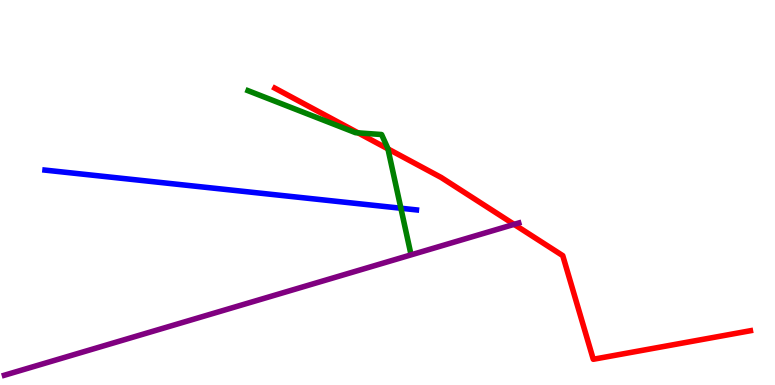[{'lines': ['blue', 'red'], 'intersections': []}, {'lines': ['green', 'red'], 'intersections': [{'x': 4.62, 'y': 6.55}, {'x': 5.01, 'y': 6.13}]}, {'lines': ['purple', 'red'], 'intersections': [{'x': 6.63, 'y': 4.17}]}, {'lines': ['blue', 'green'], 'intersections': [{'x': 5.17, 'y': 4.59}]}, {'lines': ['blue', 'purple'], 'intersections': []}, {'lines': ['green', 'purple'], 'intersections': []}]